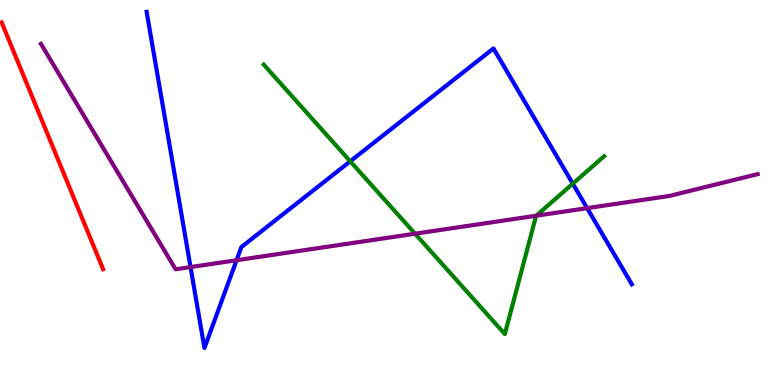[{'lines': ['blue', 'red'], 'intersections': []}, {'lines': ['green', 'red'], 'intersections': []}, {'lines': ['purple', 'red'], 'intersections': []}, {'lines': ['blue', 'green'], 'intersections': [{'x': 4.52, 'y': 5.81}, {'x': 7.39, 'y': 5.23}]}, {'lines': ['blue', 'purple'], 'intersections': [{'x': 2.46, 'y': 3.06}, {'x': 3.05, 'y': 3.24}, {'x': 7.58, 'y': 4.59}]}, {'lines': ['green', 'purple'], 'intersections': [{'x': 5.36, 'y': 3.93}, {'x': 6.92, 'y': 4.4}]}]